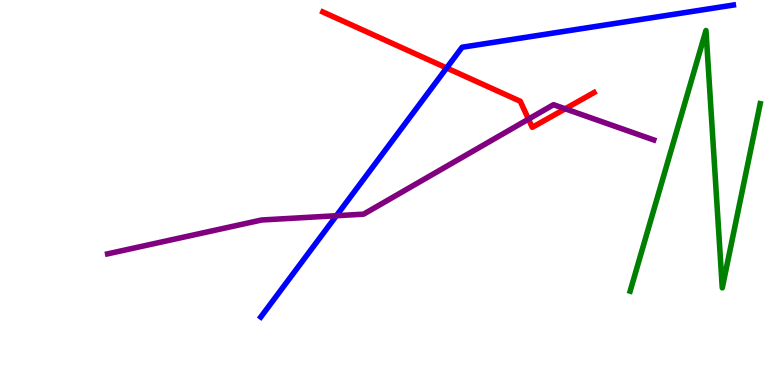[{'lines': ['blue', 'red'], 'intersections': [{'x': 5.76, 'y': 8.23}]}, {'lines': ['green', 'red'], 'intersections': []}, {'lines': ['purple', 'red'], 'intersections': [{'x': 6.82, 'y': 6.91}, {'x': 7.29, 'y': 7.17}]}, {'lines': ['blue', 'green'], 'intersections': []}, {'lines': ['blue', 'purple'], 'intersections': [{'x': 4.34, 'y': 4.4}]}, {'lines': ['green', 'purple'], 'intersections': []}]